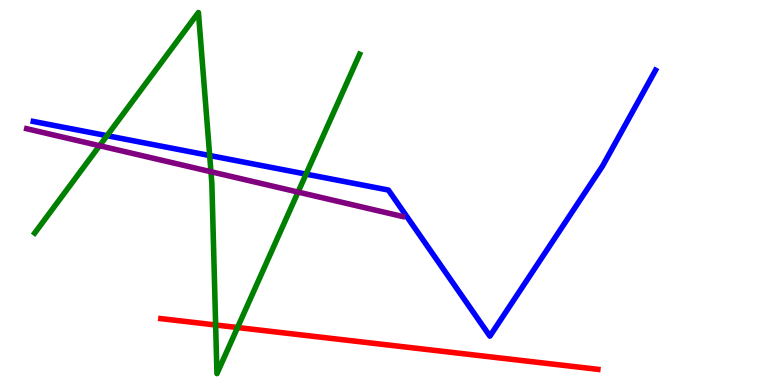[{'lines': ['blue', 'red'], 'intersections': []}, {'lines': ['green', 'red'], 'intersections': [{'x': 2.78, 'y': 1.56}, {'x': 3.07, 'y': 1.49}]}, {'lines': ['purple', 'red'], 'intersections': []}, {'lines': ['blue', 'green'], 'intersections': [{'x': 1.38, 'y': 6.48}, {'x': 2.71, 'y': 5.96}, {'x': 3.95, 'y': 5.48}]}, {'lines': ['blue', 'purple'], 'intersections': []}, {'lines': ['green', 'purple'], 'intersections': [{'x': 1.28, 'y': 6.21}, {'x': 2.72, 'y': 5.54}, {'x': 3.85, 'y': 5.01}]}]